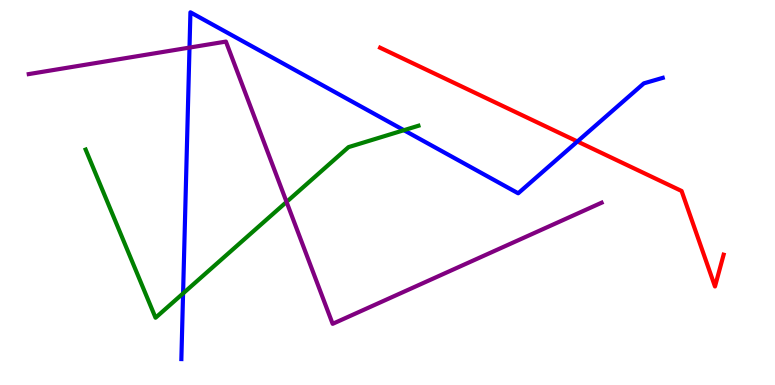[{'lines': ['blue', 'red'], 'intersections': [{'x': 7.45, 'y': 6.33}]}, {'lines': ['green', 'red'], 'intersections': []}, {'lines': ['purple', 'red'], 'intersections': []}, {'lines': ['blue', 'green'], 'intersections': [{'x': 2.36, 'y': 2.38}, {'x': 5.21, 'y': 6.62}]}, {'lines': ['blue', 'purple'], 'intersections': [{'x': 2.45, 'y': 8.76}]}, {'lines': ['green', 'purple'], 'intersections': [{'x': 3.7, 'y': 4.76}]}]